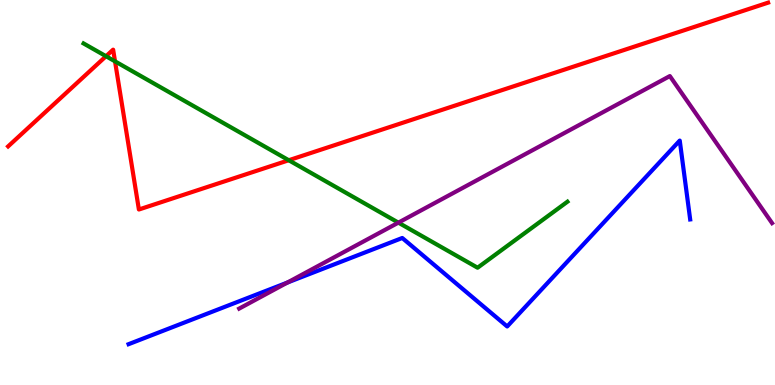[{'lines': ['blue', 'red'], 'intersections': []}, {'lines': ['green', 'red'], 'intersections': [{'x': 1.37, 'y': 8.54}, {'x': 1.48, 'y': 8.41}, {'x': 3.73, 'y': 5.84}]}, {'lines': ['purple', 'red'], 'intersections': []}, {'lines': ['blue', 'green'], 'intersections': []}, {'lines': ['blue', 'purple'], 'intersections': [{'x': 3.71, 'y': 2.66}]}, {'lines': ['green', 'purple'], 'intersections': [{'x': 5.14, 'y': 4.22}]}]